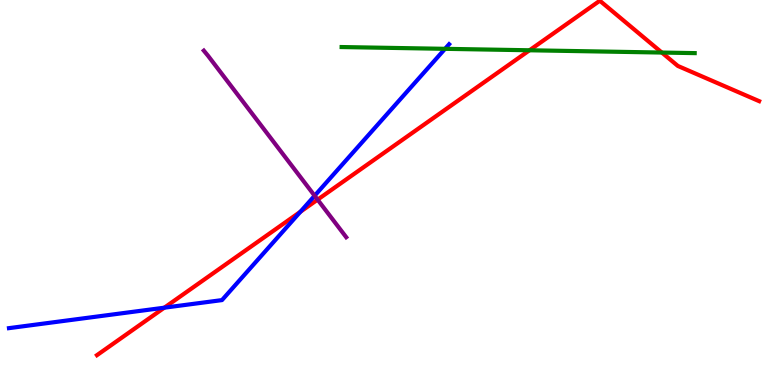[{'lines': ['blue', 'red'], 'intersections': [{'x': 2.12, 'y': 2.01}, {'x': 3.88, 'y': 4.5}]}, {'lines': ['green', 'red'], 'intersections': [{'x': 6.83, 'y': 8.69}, {'x': 8.54, 'y': 8.64}]}, {'lines': ['purple', 'red'], 'intersections': [{'x': 4.1, 'y': 4.81}]}, {'lines': ['blue', 'green'], 'intersections': [{'x': 5.74, 'y': 8.73}]}, {'lines': ['blue', 'purple'], 'intersections': [{'x': 4.06, 'y': 4.92}]}, {'lines': ['green', 'purple'], 'intersections': []}]